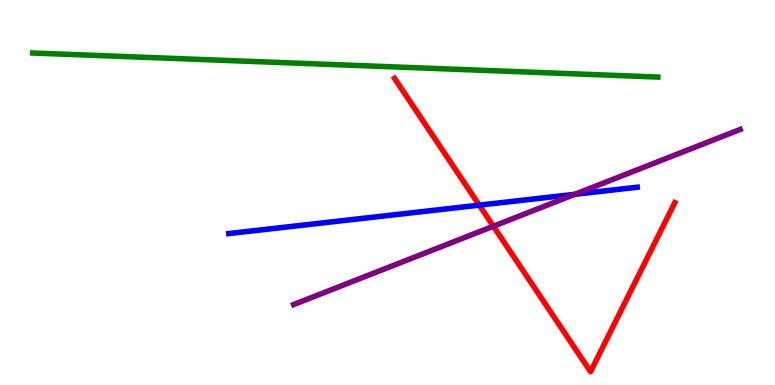[{'lines': ['blue', 'red'], 'intersections': [{'x': 6.18, 'y': 4.67}]}, {'lines': ['green', 'red'], 'intersections': []}, {'lines': ['purple', 'red'], 'intersections': [{'x': 6.37, 'y': 4.12}]}, {'lines': ['blue', 'green'], 'intersections': []}, {'lines': ['blue', 'purple'], 'intersections': [{'x': 7.42, 'y': 4.95}]}, {'lines': ['green', 'purple'], 'intersections': []}]